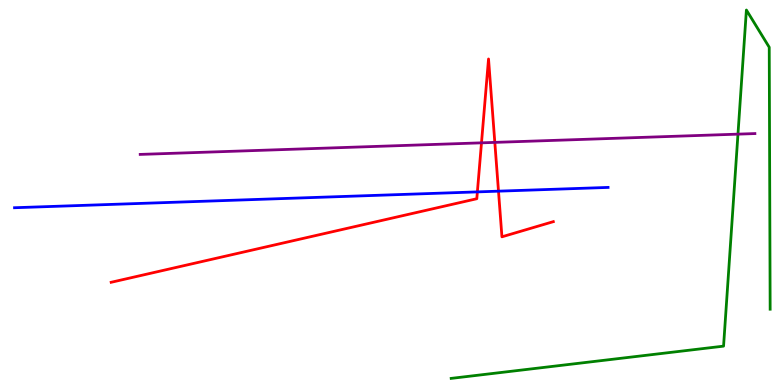[{'lines': ['blue', 'red'], 'intersections': [{'x': 6.16, 'y': 5.02}, {'x': 6.43, 'y': 5.03}]}, {'lines': ['green', 'red'], 'intersections': []}, {'lines': ['purple', 'red'], 'intersections': [{'x': 6.21, 'y': 6.29}, {'x': 6.38, 'y': 6.3}]}, {'lines': ['blue', 'green'], 'intersections': []}, {'lines': ['blue', 'purple'], 'intersections': []}, {'lines': ['green', 'purple'], 'intersections': [{'x': 9.52, 'y': 6.52}]}]